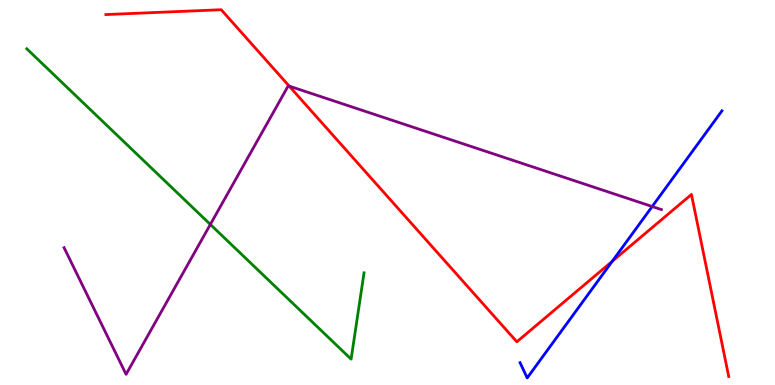[{'lines': ['blue', 'red'], 'intersections': [{'x': 7.9, 'y': 3.21}]}, {'lines': ['green', 'red'], 'intersections': []}, {'lines': ['purple', 'red'], 'intersections': [{'x': 3.73, 'y': 7.76}]}, {'lines': ['blue', 'green'], 'intersections': []}, {'lines': ['blue', 'purple'], 'intersections': [{'x': 8.42, 'y': 4.64}]}, {'lines': ['green', 'purple'], 'intersections': [{'x': 2.71, 'y': 4.17}]}]